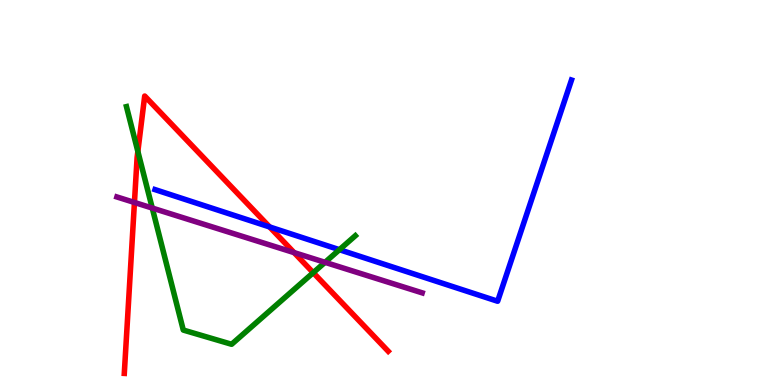[{'lines': ['blue', 'red'], 'intersections': [{'x': 3.48, 'y': 4.11}]}, {'lines': ['green', 'red'], 'intersections': [{'x': 1.78, 'y': 6.07}, {'x': 4.04, 'y': 2.92}]}, {'lines': ['purple', 'red'], 'intersections': [{'x': 1.73, 'y': 4.74}, {'x': 3.79, 'y': 3.44}]}, {'lines': ['blue', 'green'], 'intersections': [{'x': 4.38, 'y': 3.51}]}, {'lines': ['blue', 'purple'], 'intersections': []}, {'lines': ['green', 'purple'], 'intersections': [{'x': 1.96, 'y': 4.6}, {'x': 4.19, 'y': 3.19}]}]